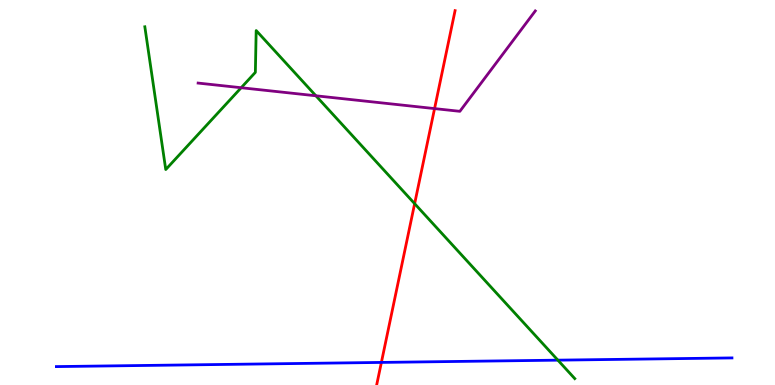[{'lines': ['blue', 'red'], 'intersections': [{'x': 4.92, 'y': 0.586}]}, {'lines': ['green', 'red'], 'intersections': [{'x': 5.35, 'y': 4.71}]}, {'lines': ['purple', 'red'], 'intersections': [{'x': 5.61, 'y': 7.18}]}, {'lines': ['blue', 'green'], 'intersections': [{'x': 7.2, 'y': 0.645}]}, {'lines': ['blue', 'purple'], 'intersections': []}, {'lines': ['green', 'purple'], 'intersections': [{'x': 3.11, 'y': 7.72}, {'x': 4.08, 'y': 7.51}]}]